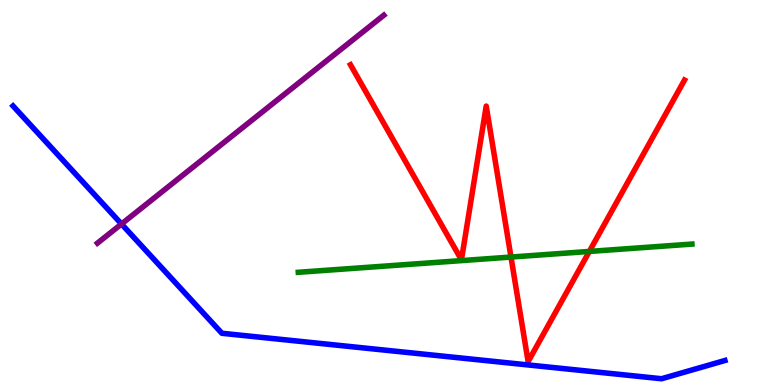[{'lines': ['blue', 'red'], 'intersections': []}, {'lines': ['green', 'red'], 'intersections': [{'x': 6.59, 'y': 3.32}, {'x': 7.6, 'y': 3.47}]}, {'lines': ['purple', 'red'], 'intersections': []}, {'lines': ['blue', 'green'], 'intersections': []}, {'lines': ['blue', 'purple'], 'intersections': [{'x': 1.57, 'y': 4.18}]}, {'lines': ['green', 'purple'], 'intersections': []}]